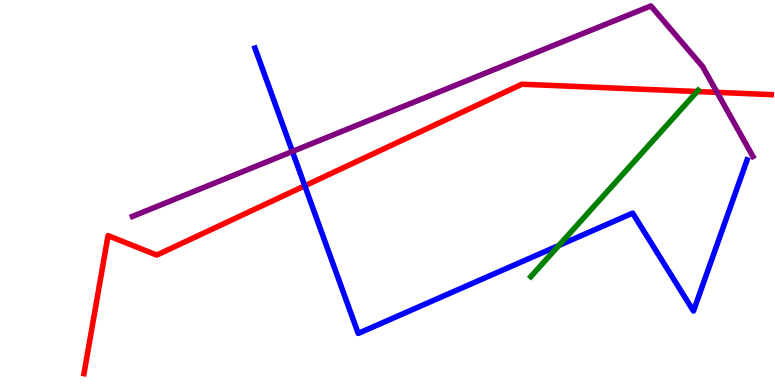[{'lines': ['blue', 'red'], 'intersections': [{'x': 3.93, 'y': 5.17}]}, {'lines': ['green', 'red'], 'intersections': [{'x': 8.99, 'y': 7.62}]}, {'lines': ['purple', 'red'], 'intersections': [{'x': 9.25, 'y': 7.6}]}, {'lines': ['blue', 'green'], 'intersections': [{'x': 7.21, 'y': 3.62}]}, {'lines': ['blue', 'purple'], 'intersections': [{'x': 3.77, 'y': 6.07}]}, {'lines': ['green', 'purple'], 'intersections': []}]